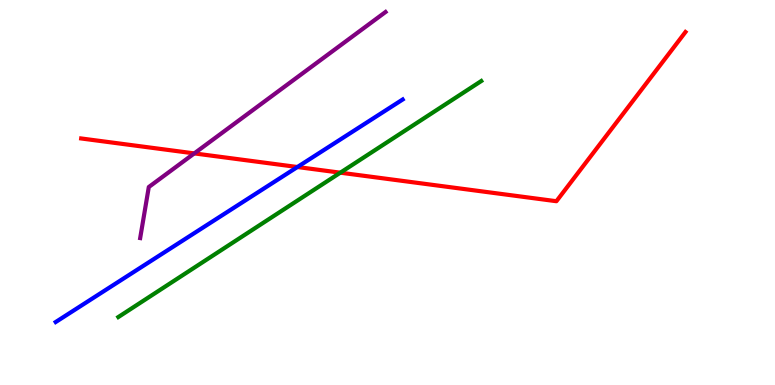[{'lines': ['blue', 'red'], 'intersections': [{'x': 3.84, 'y': 5.66}]}, {'lines': ['green', 'red'], 'intersections': [{'x': 4.39, 'y': 5.51}]}, {'lines': ['purple', 'red'], 'intersections': [{'x': 2.51, 'y': 6.02}]}, {'lines': ['blue', 'green'], 'intersections': []}, {'lines': ['blue', 'purple'], 'intersections': []}, {'lines': ['green', 'purple'], 'intersections': []}]